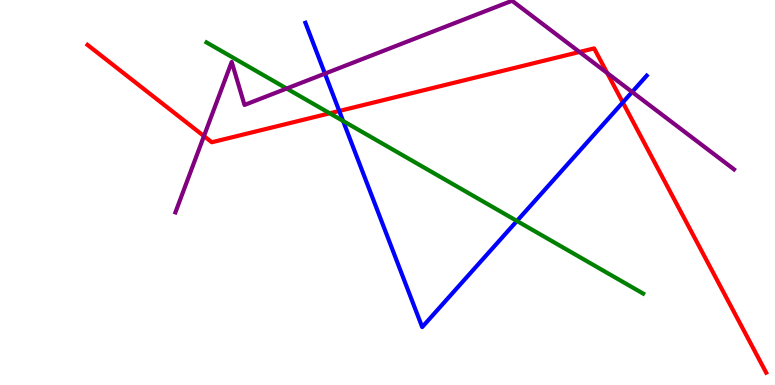[{'lines': ['blue', 'red'], 'intersections': [{'x': 4.38, 'y': 7.12}, {'x': 8.04, 'y': 7.34}]}, {'lines': ['green', 'red'], 'intersections': [{'x': 4.25, 'y': 7.06}]}, {'lines': ['purple', 'red'], 'intersections': [{'x': 2.63, 'y': 6.47}, {'x': 7.48, 'y': 8.65}, {'x': 7.84, 'y': 8.1}]}, {'lines': ['blue', 'green'], 'intersections': [{'x': 4.43, 'y': 6.86}, {'x': 6.67, 'y': 4.26}]}, {'lines': ['blue', 'purple'], 'intersections': [{'x': 4.19, 'y': 8.09}, {'x': 8.16, 'y': 7.61}]}, {'lines': ['green', 'purple'], 'intersections': [{'x': 3.7, 'y': 7.7}]}]